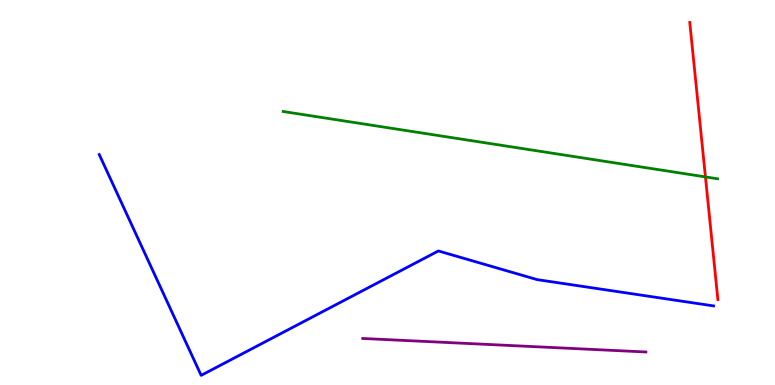[{'lines': ['blue', 'red'], 'intersections': []}, {'lines': ['green', 'red'], 'intersections': [{'x': 9.1, 'y': 5.4}]}, {'lines': ['purple', 'red'], 'intersections': []}, {'lines': ['blue', 'green'], 'intersections': []}, {'lines': ['blue', 'purple'], 'intersections': []}, {'lines': ['green', 'purple'], 'intersections': []}]